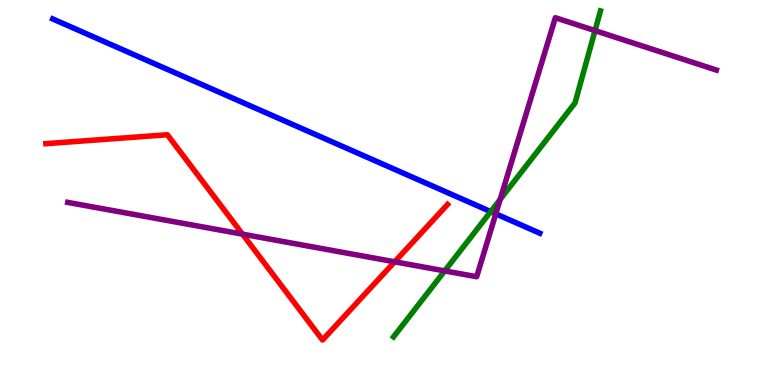[{'lines': ['blue', 'red'], 'intersections': []}, {'lines': ['green', 'red'], 'intersections': []}, {'lines': ['purple', 'red'], 'intersections': [{'x': 3.13, 'y': 3.92}, {'x': 5.09, 'y': 3.2}]}, {'lines': ['blue', 'green'], 'intersections': [{'x': 6.33, 'y': 4.5}]}, {'lines': ['blue', 'purple'], 'intersections': [{'x': 6.4, 'y': 4.45}]}, {'lines': ['green', 'purple'], 'intersections': [{'x': 5.74, 'y': 2.96}, {'x': 6.45, 'y': 4.82}, {'x': 7.68, 'y': 9.2}]}]